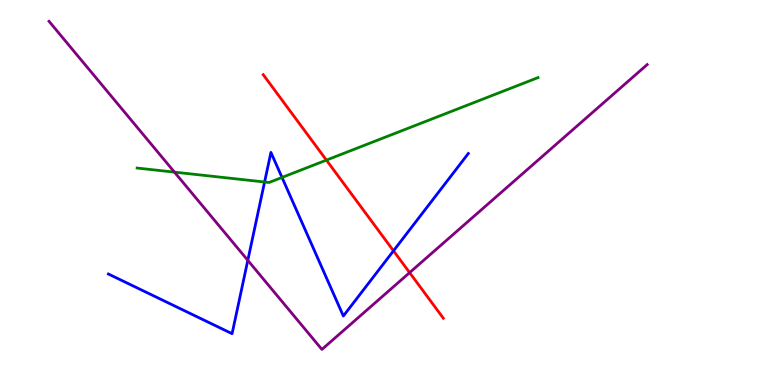[{'lines': ['blue', 'red'], 'intersections': [{'x': 5.08, 'y': 3.49}]}, {'lines': ['green', 'red'], 'intersections': [{'x': 4.21, 'y': 5.84}]}, {'lines': ['purple', 'red'], 'intersections': [{'x': 5.29, 'y': 2.92}]}, {'lines': ['blue', 'green'], 'intersections': [{'x': 3.41, 'y': 5.27}, {'x': 3.64, 'y': 5.39}]}, {'lines': ['blue', 'purple'], 'intersections': [{'x': 3.2, 'y': 3.24}]}, {'lines': ['green', 'purple'], 'intersections': [{'x': 2.25, 'y': 5.53}]}]